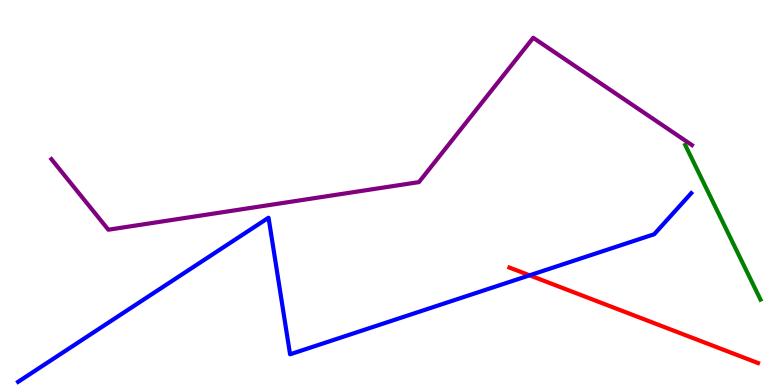[{'lines': ['blue', 'red'], 'intersections': [{'x': 6.83, 'y': 2.85}]}, {'lines': ['green', 'red'], 'intersections': []}, {'lines': ['purple', 'red'], 'intersections': []}, {'lines': ['blue', 'green'], 'intersections': []}, {'lines': ['blue', 'purple'], 'intersections': []}, {'lines': ['green', 'purple'], 'intersections': []}]